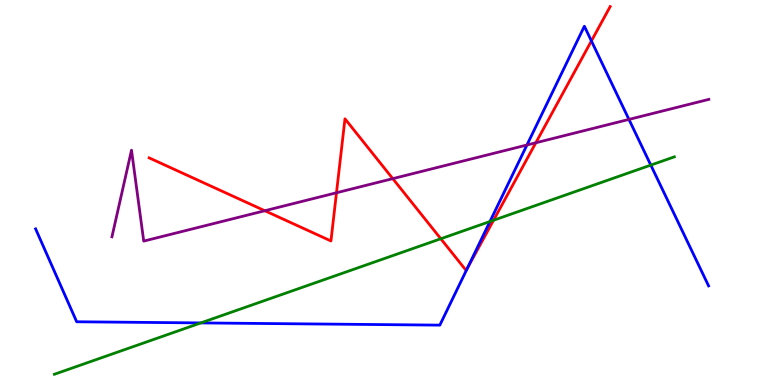[{'lines': ['blue', 'red'], 'intersections': [{'x': 6.03, 'y': 3.03}, {'x': 7.63, 'y': 8.94}]}, {'lines': ['green', 'red'], 'intersections': [{'x': 5.69, 'y': 3.8}, {'x': 6.37, 'y': 4.28}]}, {'lines': ['purple', 'red'], 'intersections': [{'x': 3.42, 'y': 4.53}, {'x': 4.34, 'y': 4.99}, {'x': 5.07, 'y': 5.36}, {'x': 6.91, 'y': 6.29}]}, {'lines': ['blue', 'green'], 'intersections': [{'x': 2.59, 'y': 1.61}, {'x': 6.32, 'y': 4.25}, {'x': 8.4, 'y': 5.71}]}, {'lines': ['blue', 'purple'], 'intersections': [{'x': 6.8, 'y': 6.23}, {'x': 8.12, 'y': 6.9}]}, {'lines': ['green', 'purple'], 'intersections': []}]